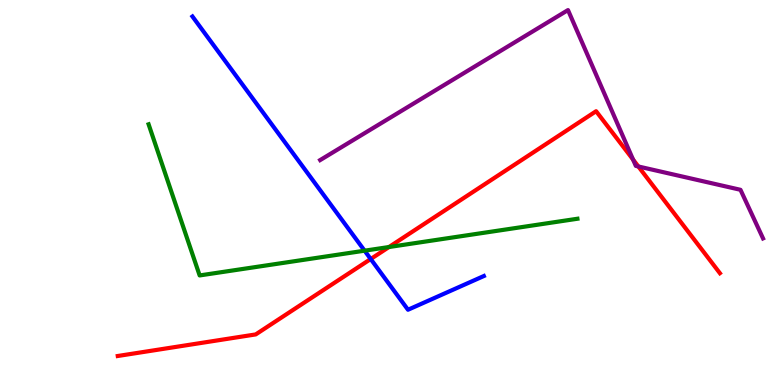[{'lines': ['blue', 'red'], 'intersections': [{'x': 4.78, 'y': 3.27}]}, {'lines': ['green', 'red'], 'intersections': [{'x': 5.02, 'y': 3.58}]}, {'lines': ['purple', 'red'], 'intersections': [{'x': 8.17, 'y': 5.85}, {'x': 8.24, 'y': 5.68}]}, {'lines': ['blue', 'green'], 'intersections': [{'x': 4.7, 'y': 3.49}]}, {'lines': ['blue', 'purple'], 'intersections': []}, {'lines': ['green', 'purple'], 'intersections': []}]